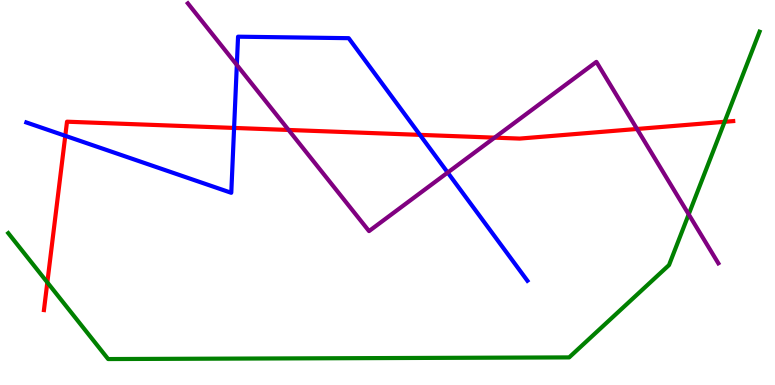[{'lines': ['blue', 'red'], 'intersections': [{'x': 0.842, 'y': 6.47}, {'x': 3.02, 'y': 6.68}, {'x': 5.42, 'y': 6.5}]}, {'lines': ['green', 'red'], 'intersections': [{'x': 0.611, 'y': 2.66}, {'x': 9.35, 'y': 6.84}]}, {'lines': ['purple', 'red'], 'intersections': [{'x': 3.72, 'y': 6.62}, {'x': 6.38, 'y': 6.42}, {'x': 8.22, 'y': 6.65}]}, {'lines': ['blue', 'green'], 'intersections': []}, {'lines': ['blue', 'purple'], 'intersections': [{'x': 3.06, 'y': 8.31}, {'x': 5.78, 'y': 5.52}]}, {'lines': ['green', 'purple'], 'intersections': [{'x': 8.89, 'y': 4.43}]}]